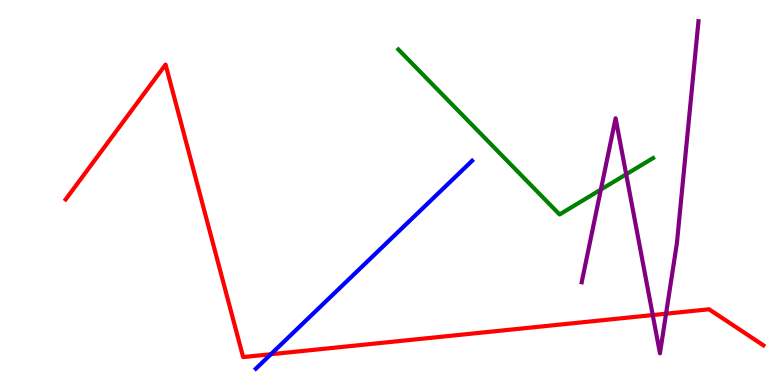[{'lines': ['blue', 'red'], 'intersections': [{'x': 3.5, 'y': 0.799}]}, {'lines': ['green', 'red'], 'intersections': []}, {'lines': ['purple', 'red'], 'intersections': [{'x': 8.42, 'y': 1.82}, {'x': 8.59, 'y': 1.85}]}, {'lines': ['blue', 'green'], 'intersections': []}, {'lines': ['blue', 'purple'], 'intersections': []}, {'lines': ['green', 'purple'], 'intersections': [{'x': 7.75, 'y': 5.08}, {'x': 8.08, 'y': 5.47}]}]